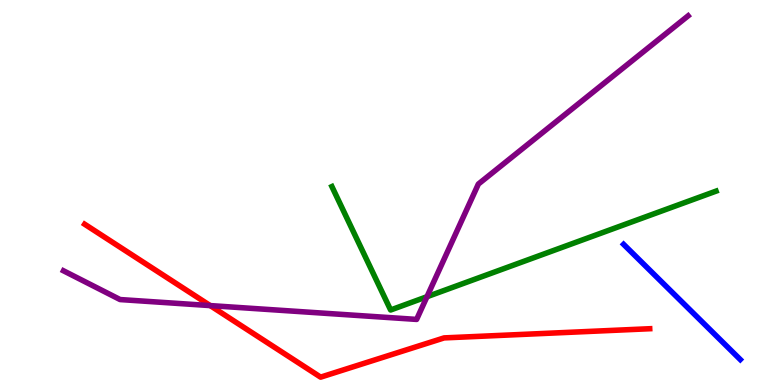[{'lines': ['blue', 'red'], 'intersections': []}, {'lines': ['green', 'red'], 'intersections': []}, {'lines': ['purple', 'red'], 'intersections': [{'x': 2.71, 'y': 2.06}]}, {'lines': ['blue', 'green'], 'intersections': []}, {'lines': ['blue', 'purple'], 'intersections': []}, {'lines': ['green', 'purple'], 'intersections': [{'x': 5.51, 'y': 2.29}]}]